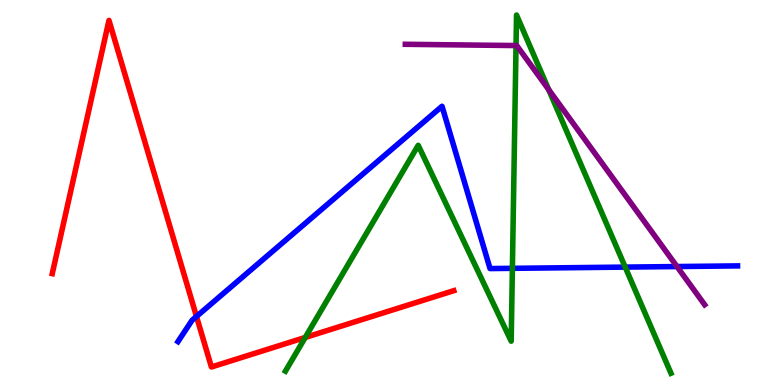[{'lines': ['blue', 'red'], 'intersections': [{'x': 2.54, 'y': 1.78}]}, {'lines': ['green', 'red'], 'intersections': [{'x': 3.94, 'y': 1.23}]}, {'lines': ['purple', 'red'], 'intersections': []}, {'lines': ['blue', 'green'], 'intersections': [{'x': 6.61, 'y': 3.03}, {'x': 8.07, 'y': 3.06}]}, {'lines': ['blue', 'purple'], 'intersections': [{'x': 8.74, 'y': 3.08}]}, {'lines': ['green', 'purple'], 'intersections': [{'x': 6.66, 'y': 8.82}, {'x': 7.08, 'y': 7.67}]}]